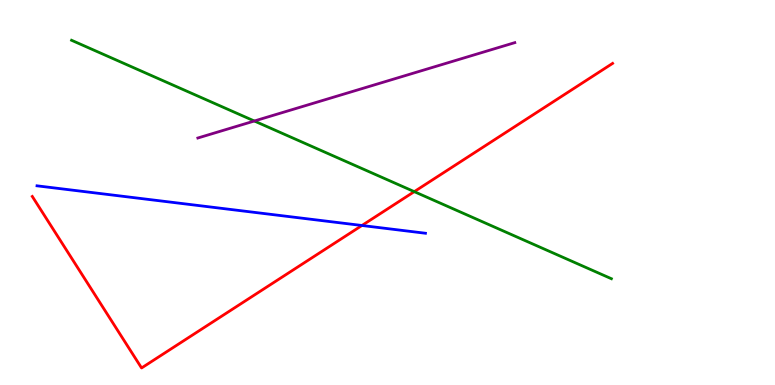[{'lines': ['blue', 'red'], 'intersections': [{'x': 4.67, 'y': 4.14}]}, {'lines': ['green', 'red'], 'intersections': [{'x': 5.35, 'y': 5.02}]}, {'lines': ['purple', 'red'], 'intersections': []}, {'lines': ['blue', 'green'], 'intersections': []}, {'lines': ['blue', 'purple'], 'intersections': []}, {'lines': ['green', 'purple'], 'intersections': [{'x': 3.28, 'y': 6.86}]}]